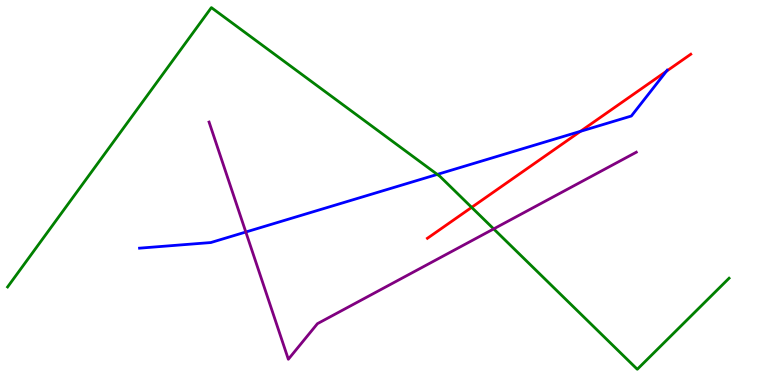[{'lines': ['blue', 'red'], 'intersections': [{'x': 7.49, 'y': 6.59}, {'x': 8.6, 'y': 8.15}]}, {'lines': ['green', 'red'], 'intersections': [{'x': 6.09, 'y': 4.61}]}, {'lines': ['purple', 'red'], 'intersections': []}, {'lines': ['blue', 'green'], 'intersections': [{'x': 5.64, 'y': 5.47}]}, {'lines': ['blue', 'purple'], 'intersections': [{'x': 3.17, 'y': 3.97}]}, {'lines': ['green', 'purple'], 'intersections': [{'x': 6.37, 'y': 4.05}]}]